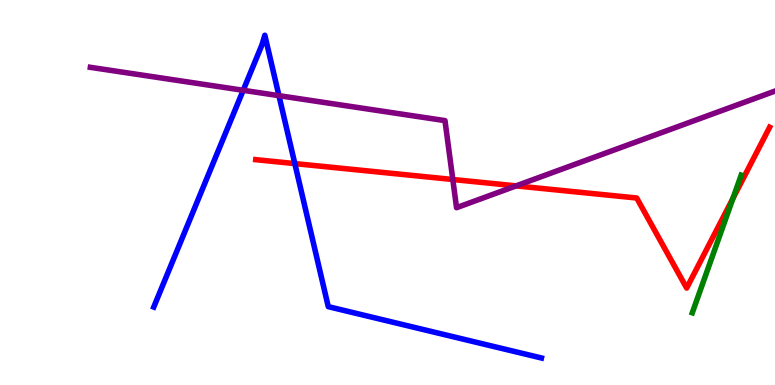[{'lines': ['blue', 'red'], 'intersections': [{'x': 3.8, 'y': 5.75}]}, {'lines': ['green', 'red'], 'intersections': [{'x': 9.46, 'y': 4.85}]}, {'lines': ['purple', 'red'], 'intersections': [{'x': 5.84, 'y': 5.34}, {'x': 6.66, 'y': 5.17}]}, {'lines': ['blue', 'green'], 'intersections': []}, {'lines': ['blue', 'purple'], 'intersections': [{'x': 3.14, 'y': 7.65}, {'x': 3.6, 'y': 7.52}]}, {'lines': ['green', 'purple'], 'intersections': []}]